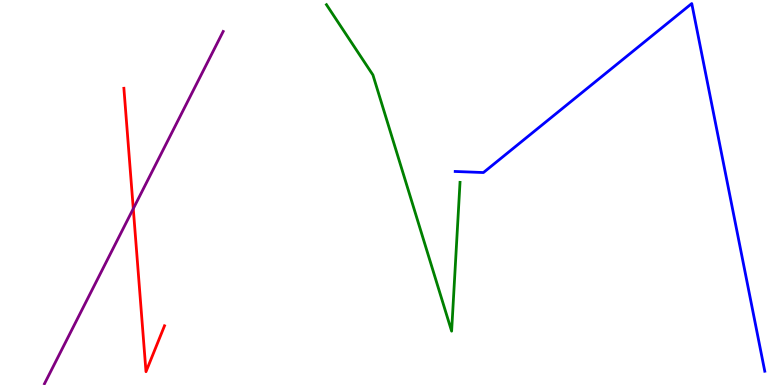[{'lines': ['blue', 'red'], 'intersections': []}, {'lines': ['green', 'red'], 'intersections': []}, {'lines': ['purple', 'red'], 'intersections': [{'x': 1.72, 'y': 4.58}]}, {'lines': ['blue', 'green'], 'intersections': []}, {'lines': ['blue', 'purple'], 'intersections': []}, {'lines': ['green', 'purple'], 'intersections': []}]